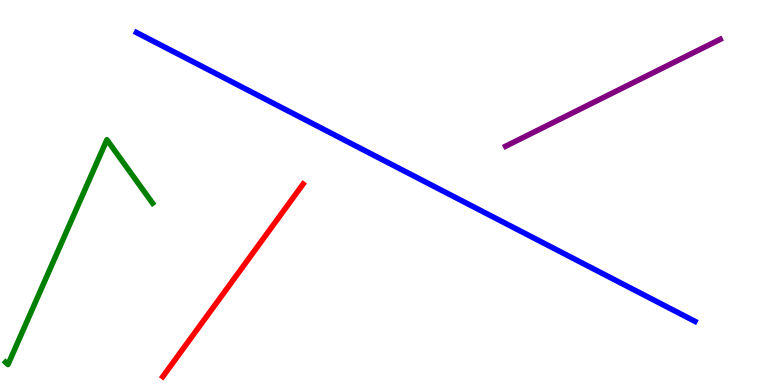[{'lines': ['blue', 'red'], 'intersections': []}, {'lines': ['green', 'red'], 'intersections': []}, {'lines': ['purple', 'red'], 'intersections': []}, {'lines': ['blue', 'green'], 'intersections': []}, {'lines': ['blue', 'purple'], 'intersections': []}, {'lines': ['green', 'purple'], 'intersections': []}]